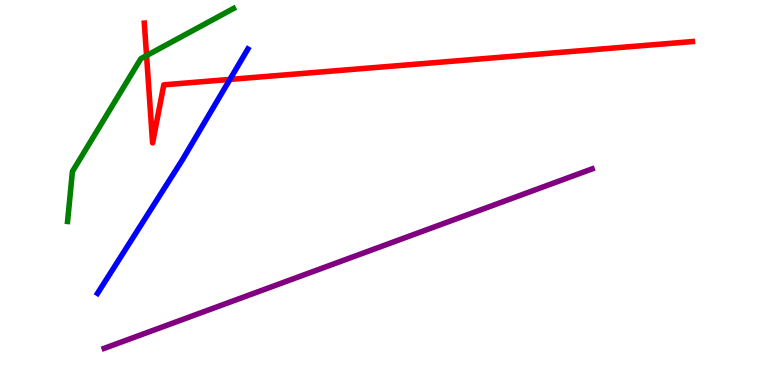[{'lines': ['blue', 'red'], 'intersections': [{'x': 2.97, 'y': 7.94}]}, {'lines': ['green', 'red'], 'intersections': [{'x': 1.89, 'y': 8.56}]}, {'lines': ['purple', 'red'], 'intersections': []}, {'lines': ['blue', 'green'], 'intersections': []}, {'lines': ['blue', 'purple'], 'intersections': []}, {'lines': ['green', 'purple'], 'intersections': []}]